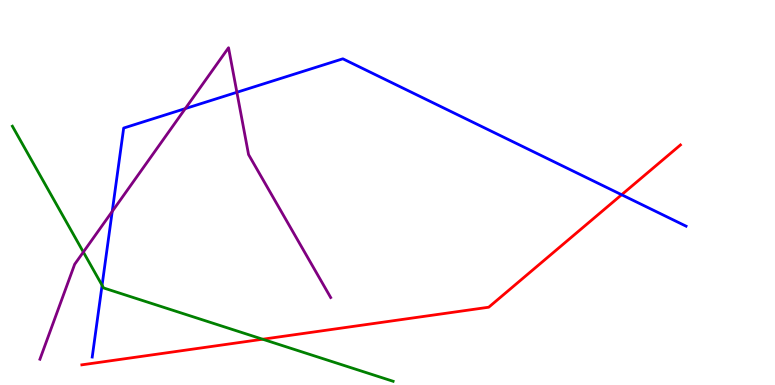[{'lines': ['blue', 'red'], 'intersections': [{'x': 8.02, 'y': 4.94}]}, {'lines': ['green', 'red'], 'intersections': [{'x': 3.39, 'y': 1.19}]}, {'lines': ['purple', 'red'], 'intersections': []}, {'lines': ['blue', 'green'], 'intersections': [{'x': 1.32, 'y': 2.59}]}, {'lines': ['blue', 'purple'], 'intersections': [{'x': 1.45, 'y': 4.51}, {'x': 2.39, 'y': 7.18}, {'x': 3.06, 'y': 7.6}]}, {'lines': ['green', 'purple'], 'intersections': [{'x': 1.08, 'y': 3.45}]}]